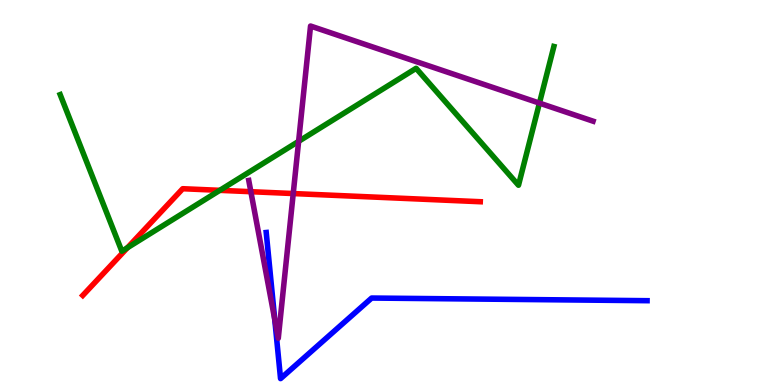[{'lines': ['blue', 'red'], 'intersections': []}, {'lines': ['green', 'red'], 'intersections': [{'x': 1.64, 'y': 3.57}, {'x': 2.84, 'y': 5.06}]}, {'lines': ['purple', 'red'], 'intersections': [{'x': 3.24, 'y': 5.02}, {'x': 3.78, 'y': 4.97}]}, {'lines': ['blue', 'green'], 'intersections': []}, {'lines': ['blue', 'purple'], 'intersections': [{'x': 3.55, 'y': 1.7}]}, {'lines': ['green', 'purple'], 'intersections': [{'x': 3.85, 'y': 6.33}, {'x': 6.96, 'y': 7.32}]}]